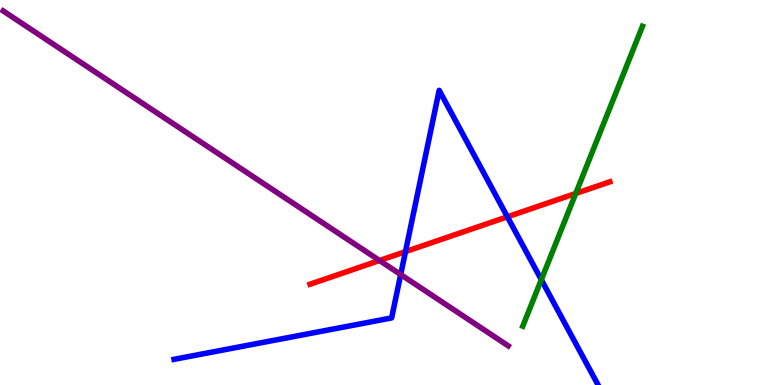[{'lines': ['blue', 'red'], 'intersections': [{'x': 5.23, 'y': 3.46}, {'x': 6.55, 'y': 4.37}]}, {'lines': ['green', 'red'], 'intersections': [{'x': 7.43, 'y': 4.97}]}, {'lines': ['purple', 'red'], 'intersections': [{'x': 4.9, 'y': 3.23}]}, {'lines': ['blue', 'green'], 'intersections': [{'x': 6.98, 'y': 2.73}]}, {'lines': ['blue', 'purple'], 'intersections': [{'x': 5.17, 'y': 2.87}]}, {'lines': ['green', 'purple'], 'intersections': []}]